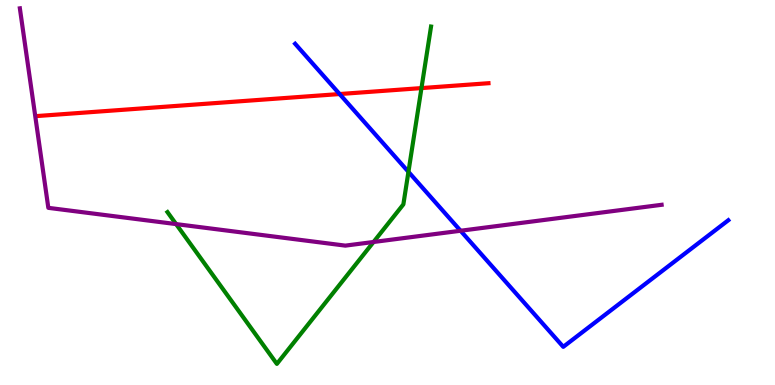[{'lines': ['blue', 'red'], 'intersections': [{'x': 4.38, 'y': 7.56}]}, {'lines': ['green', 'red'], 'intersections': [{'x': 5.44, 'y': 7.71}]}, {'lines': ['purple', 'red'], 'intersections': []}, {'lines': ['blue', 'green'], 'intersections': [{'x': 5.27, 'y': 5.54}]}, {'lines': ['blue', 'purple'], 'intersections': [{'x': 5.94, 'y': 4.01}]}, {'lines': ['green', 'purple'], 'intersections': [{'x': 2.27, 'y': 4.18}, {'x': 4.82, 'y': 3.71}]}]